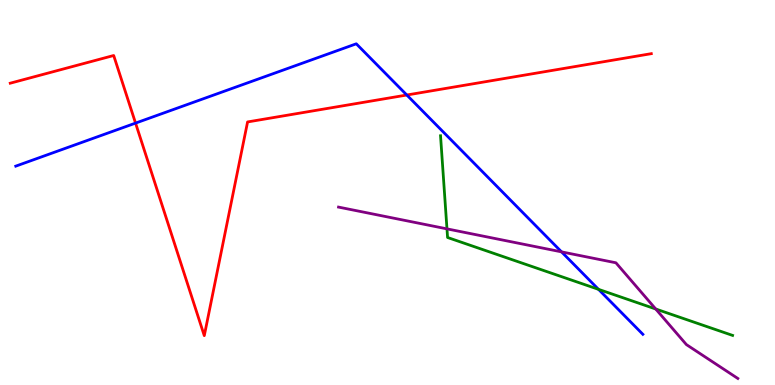[{'lines': ['blue', 'red'], 'intersections': [{'x': 1.75, 'y': 6.8}, {'x': 5.25, 'y': 7.53}]}, {'lines': ['green', 'red'], 'intersections': []}, {'lines': ['purple', 'red'], 'intersections': []}, {'lines': ['blue', 'green'], 'intersections': [{'x': 7.72, 'y': 2.48}]}, {'lines': ['blue', 'purple'], 'intersections': [{'x': 7.25, 'y': 3.46}]}, {'lines': ['green', 'purple'], 'intersections': [{'x': 5.77, 'y': 4.06}, {'x': 8.46, 'y': 1.97}]}]